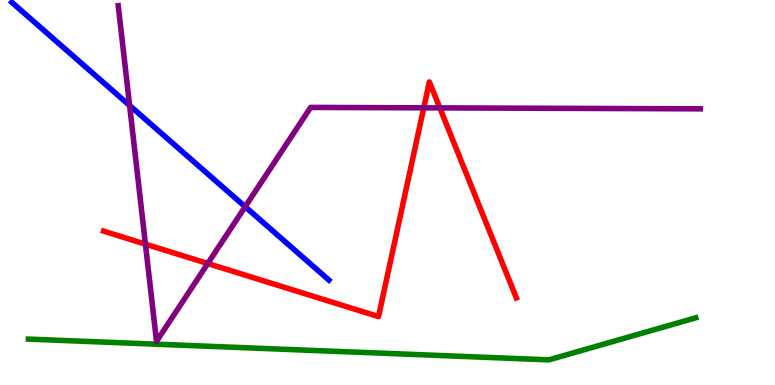[{'lines': ['blue', 'red'], 'intersections': []}, {'lines': ['green', 'red'], 'intersections': []}, {'lines': ['purple', 'red'], 'intersections': [{'x': 1.88, 'y': 3.66}, {'x': 2.68, 'y': 3.16}, {'x': 5.47, 'y': 7.2}, {'x': 5.68, 'y': 7.2}]}, {'lines': ['blue', 'green'], 'intersections': []}, {'lines': ['blue', 'purple'], 'intersections': [{'x': 1.67, 'y': 7.26}, {'x': 3.16, 'y': 4.63}]}, {'lines': ['green', 'purple'], 'intersections': []}]